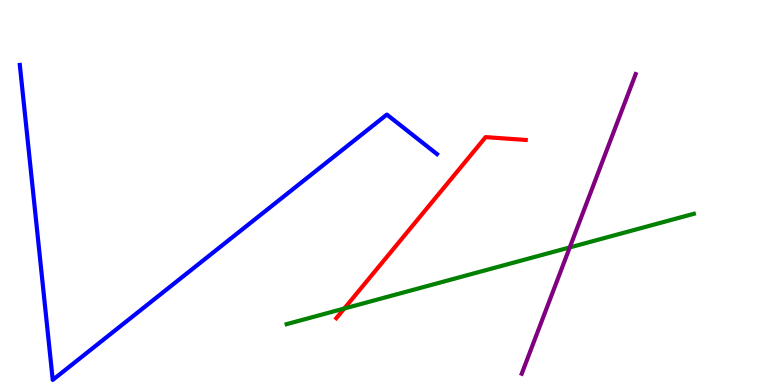[{'lines': ['blue', 'red'], 'intersections': []}, {'lines': ['green', 'red'], 'intersections': [{'x': 4.44, 'y': 1.99}]}, {'lines': ['purple', 'red'], 'intersections': []}, {'lines': ['blue', 'green'], 'intersections': []}, {'lines': ['blue', 'purple'], 'intersections': []}, {'lines': ['green', 'purple'], 'intersections': [{'x': 7.35, 'y': 3.57}]}]